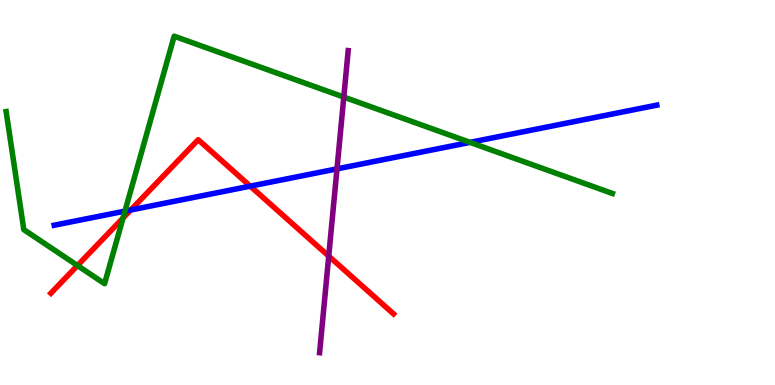[{'lines': ['blue', 'red'], 'intersections': [{'x': 1.69, 'y': 4.55}, {'x': 3.23, 'y': 5.16}]}, {'lines': ['green', 'red'], 'intersections': [{'x': 1.0, 'y': 3.1}, {'x': 1.59, 'y': 4.34}]}, {'lines': ['purple', 'red'], 'intersections': [{'x': 4.24, 'y': 3.35}]}, {'lines': ['blue', 'green'], 'intersections': [{'x': 1.61, 'y': 4.52}, {'x': 6.06, 'y': 6.3}]}, {'lines': ['blue', 'purple'], 'intersections': [{'x': 4.35, 'y': 5.61}]}, {'lines': ['green', 'purple'], 'intersections': [{'x': 4.44, 'y': 7.48}]}]